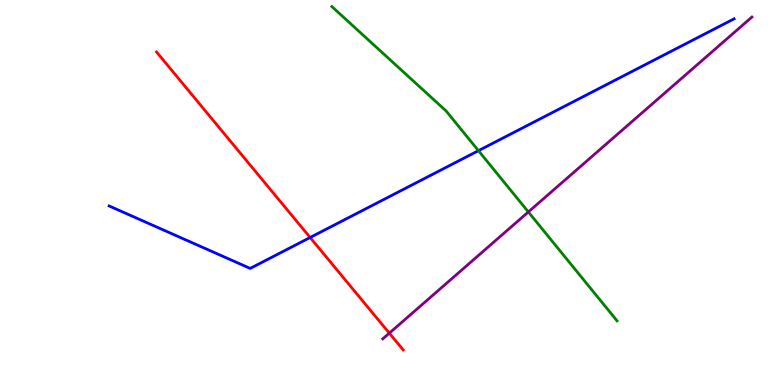[{'lines': ['blue', 'red'], 'intersections': [{'x': 4.0, 'y': 3.83}]}, {'lines': ['green', 'red'], 'intersections': []}, {'lines': ['purple', 'red'], 'intersections': [{'x': 5.02, 'y': 1.35}]}, {'lines': ['blue', 'green'], 'intersections': [{'x': 6.17, 'y': 6.09}]}, {'lines': ['blue', 'purple'], 'intersections': []}, {'lines': ['green', 'purple'], 'intersections': [{'x': 6.82, 'y': 4.49}]}]